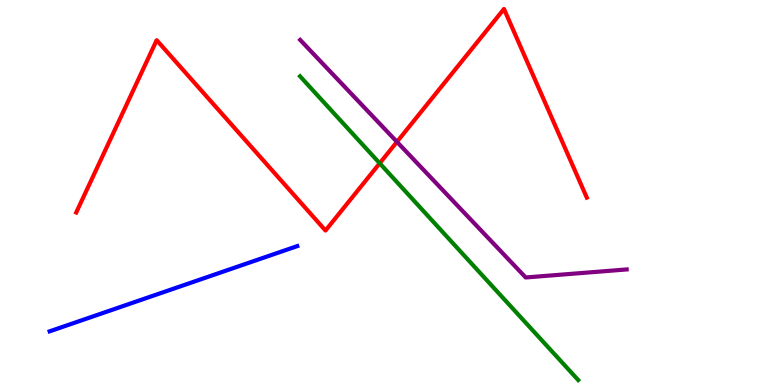[{'lines': ['blue', 'red'], 'intersections': []}, {'lines': ['green', 'red'], 'intersections': [{'x': 4.9, 'y': 5.76}]}, {'lines': ['purple', 'red'], 'intersections': [{'x': 5.12, 'y': 6.32}]}, {'lines': ['blue', 'green'], 'intersections': []}, {'lines': ['blue', 'purple'], 'intersections': []}, {'lines': ['green', 'purple'], 'intersections': []}]